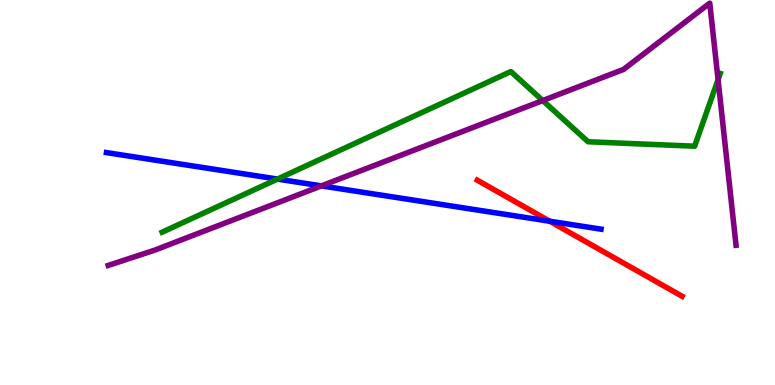[{'lines': ['blue', 'red'], 'intersections': [{'x': 7.09, 'y': 4.25}]}, {'lines': ['green', 'red'], 'intersections': []}, {'lines': ['purple', 'red'], 'intersections': []}, {'lines': ['blue', 'green'], 'intersections': [{'x': 3.58, 'y': 5.35}]}, {'lines': ['blue', 'purple'], 'intersections': [{'x': 4.15, 'y': 5.17}]}, {'lines': ['green', 'purple'], 'intersections': [{'x': 7.0, 'y': 7.39}, {'x': 9.27, 'y': 7.93}]}]